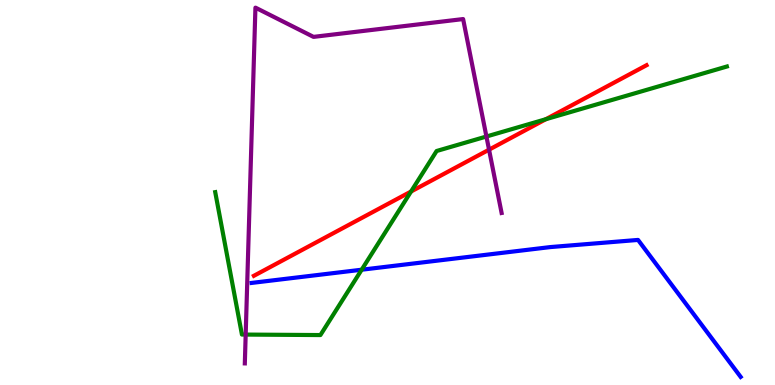[{'lines': ['blue', 'red'], 'intersections': []}, {'lines': ['green', 'red'], 'intersections': [{'x': 5.3, 'y': 5.03}, {'x': 7.04, 'y': 6.9}]}, {'lines': ['purple', 'red'], 'intersections': [{'x': 6.31, 'y': 6.11}]}, {'lines': ['blue', 'green'], 'intersections': [{'x': 4.67, 'y': 2.99}]}, {'lines': ['blue', 'purple'], 'intersections': []}, {'lines': ['green', 'purple'], 'intersections': [{'x': 3.17, 'y': 1.31}, {'x': 6.28, 'y': 6.45}]}]